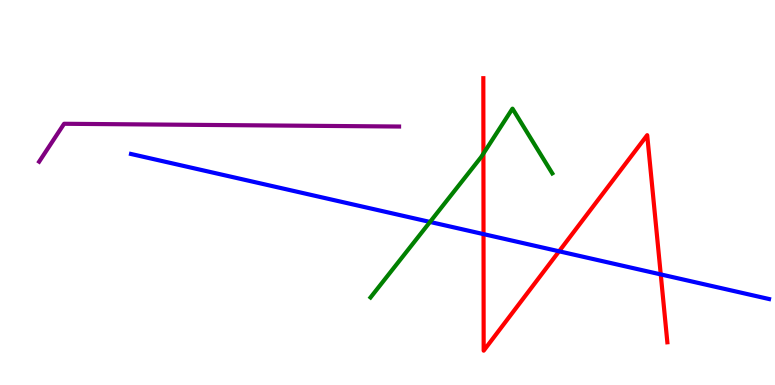[{'lines': ['blue', 'red'], 'intersections': [{'x': 6.24, 'y': 3.92}, {'x': 7.21, 'y': 3.47}, {'x': 8.53, 'y': 2.87}]}, {'lines': ['green', 'red'], 'intersections': [{'x': 6.24, 'y': 6.01}]}, {'lines': ['purple', 'red'], 'intersections': []}, {'lines': ['blue', 'green'], 'intersections': [{'x': 5.55, 'y': 4.24}]}, {'lines': ['blue', 'purple'], 'intersections': []}, {'lines': ['green', 'purple'], 'intersections': []}]